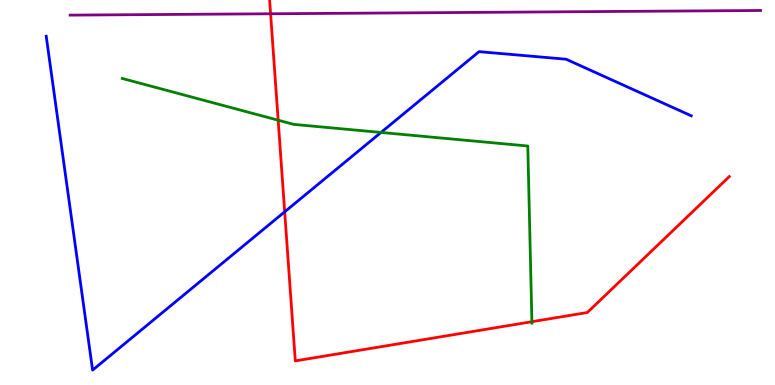[{'lines': ['blue', 'red'], 'intersections': [{'x': 3.67, 'y': 4.5}]}, {'lines': ['green', 'red'], 'intersections': [{'x': 3.59, 'y': 6.88}, {'x': 6.86, 'y': 1.64}]}, {'lines': ['purple', 'red'], 'intersections': [{'x': 3.49, 'y': 9.64}]}, {'lines': ['blue', 'green'], 'intersections': [{'x': 4.92, 'y': 6.56}]}, {'lines': ['blue', 'purple'], 'intersections': []}, {'lines': ['green', 'purple'], 'intersections': []}]